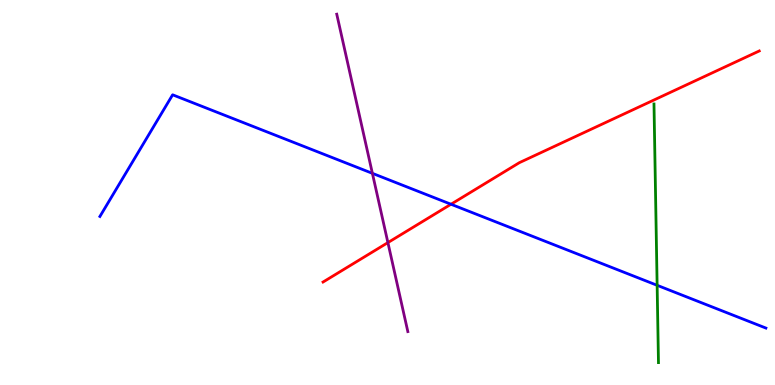[{'lines': ['blue', 'red'], 'intersections': [{'x': 5.82, 'y': 4.69}]}, {'lines': ['green', 'red'], 'intersections': []}, {'lines': ['purple', 'red'], 'intersections': [{'x': 5.01, 'y': 3.7}]}, {'lines': ['blue', 'green'], 'intersections': [{'x': 8.48, 'y': 2.59}]}, {'lines': ['blue', 'purple'], 'intersections': [{'x': 4.81, 'y': 5.5}]}, {'lines': ['green', 'purple'], 'intersections': []}]